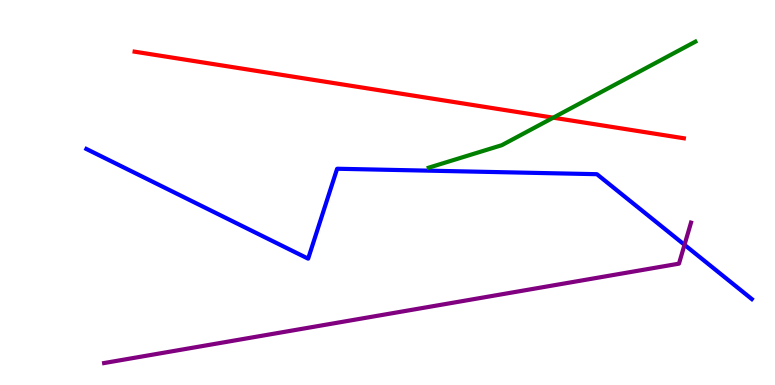[{'lines': ['blue', 'red'], 'intersections': []}, {'lines': ['green', 'red'], 'intersections': [{'x': 7.14, 'y': 6.94}]}, {'lines': ['purple', 'red'], 'intersections': []}, {'lines': ['blue', 'green'], 'intersections': []}, {'lines': ['blue', 'purple'], 'intersections': [{'x': 8.83, 'y': 3.64}]}, {'lines': ['green', 'purple'], 'intersections': []}]